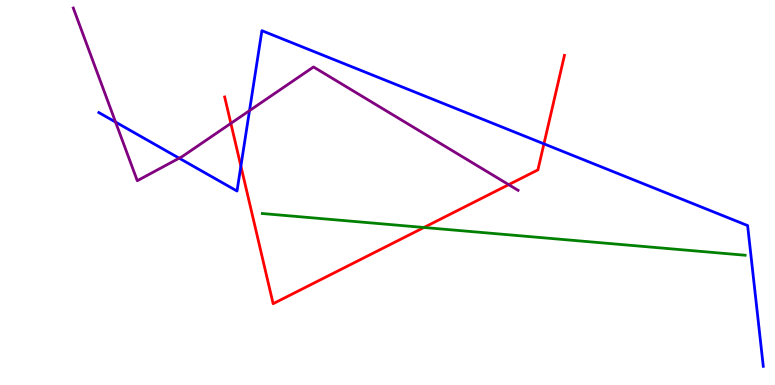[{'lines': ['blue', 'red'], 'intersections': [{'x': 3.11, 'y': 5.69}, {'x': 7.02, 'y': 6.26}]}, {'lines': ['green', 'red'], 'intersections': [{'x': 5.47, 'y': 4.09}]}, {'lines': ['purple', 'red'], 'intersections': [{'x': 2.98, 'y': 6.8}, {'x': 6.56, 'y': 5.2}]}, {'lines': ['blue', 'green'], 'intersections': []}, {'lines': ['blue', 'purple'], 'intersections': [{'x': 1.49, 'y': 6.83}, {'x': 2.31, 'y': 5.89}, {'x': 3.22, 'y': 7.13}]}, {'lines': ['green', 'purple'], 'intersections': []}]